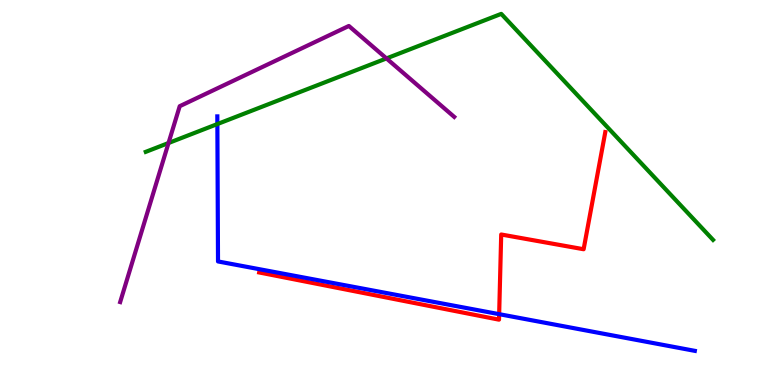[{'lines': ['blue', 'red'], 'intersections': [{'x': 6.44, 'y': 1.84}]}, {'lines': ['green', 'red'], 'intersections': []}, {'lines': ['purple', 'red'], 'intersections': []}, {'lines': ['blue', 'green'], 'intersections': [{'x': 2.8, 'y': 6.78}]}, {'lines': ['blue', 'purple'], 'intersections': []}, {'lines': ['green', 'purple'], 'intersections': [{'x': 2.17, 'y': 6.29}, {'x': 4.99, 'y': 8.48}]}]